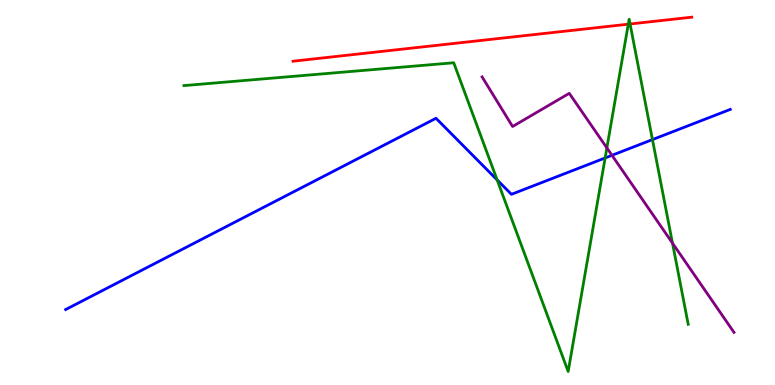[{'lines': ['blue', 'red'], 'intersections': []}, {'lines': ['green', 'red'], 'intersections': [{'x': 8.11, 'y': 9.37}, {'x': 8.13, 'y': 9.38}]}, {'lines': ['purple', 'red'], 'intersections': []}, {'lines': ['blue', 'green'], 'intersections': [{'x': 6.41, 'y': 5.33}, {'x': 7.81, 'y': 5.9}, {'x': 8.42, 'y': 6.37}]}, {'lines': ['blue', 'purple'], 'intersections': [{'x': 7.9, 'y': 5.97}]}, {'lines': ['green', 'purple'], 'intersections': [{'x': 7.83, 'y': 6.16}, {'x': 8.68, 'y': 3.68}]}]